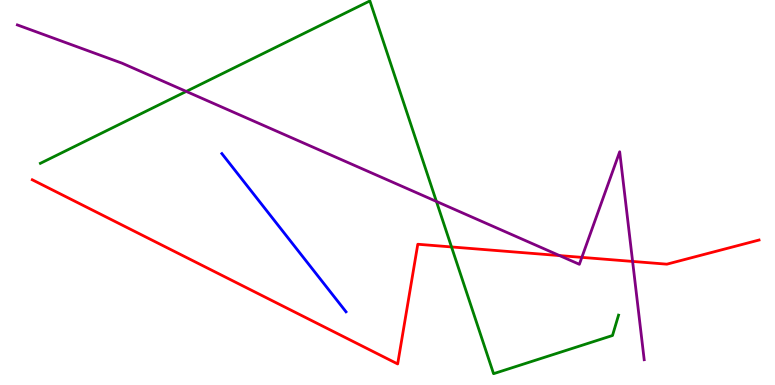[{'lines': ['blue', 'red'], 'intersections': []}, {'lines': ['green', 'red'], 'intersections': [{'x': 5.83, 'y': 3.59}]}, {'lines': ['purple', 'red'], 'intersections': [{'x': 7.22, 'y': 3.36}, {'x': 7.51, 'y': 3.32}, {'x': 8.16, 'y': 3.21}]}, {'lines': ['blue', 'green'], 'intersections': []}, {'lines': ['blue', 'purple'], 'intersections': []}, {'lines': ['green', 'purple'], 'intersections': [{'x': 2.4, 'y': 7.63}, {'x': 5.63, 'y': 4.77}]}]